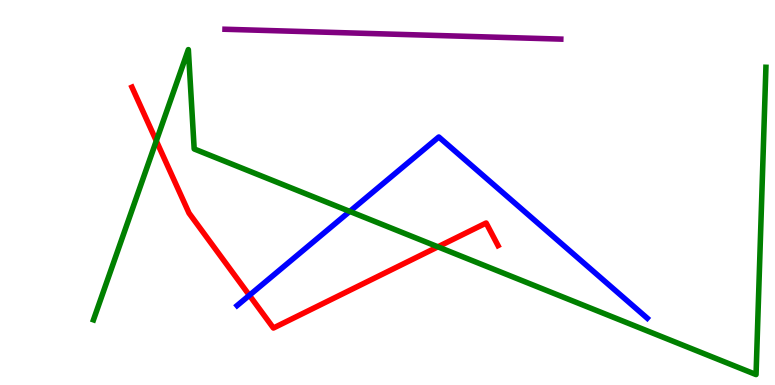[{'lines': ['blue', 'red'], 'intersections': [{'x': 3.22, 'y': 2.33}]}, {'lines': ['green', 'red'], 'intersections': [{'x': 2.02, 'y': 6.34}, {'x': 5.65, 'y': 3.59}]}, {'lines': ['purple', 'red'], 'intersections': []}, {'lines': ['blue', 'green'], 'intersections': [{'x': 4.51, 'y': 4.51}]}, {'lines': ['blue', 'purple'], 'intersections': []}, {'lines': ['green', 'purple'], 'intersections': []}]